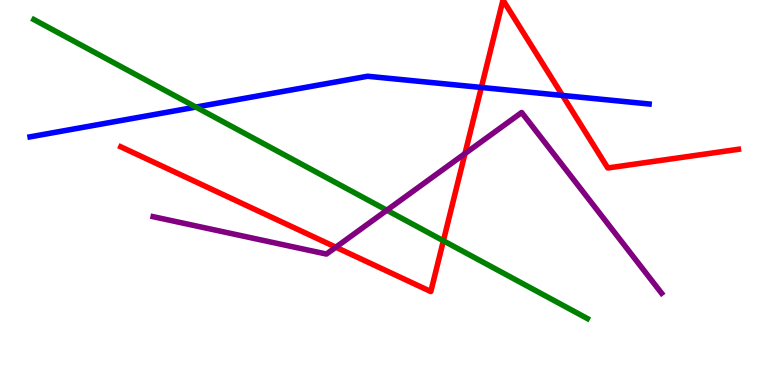[{'lines': ['blue', 'red'], 'intersections': [{'x': 6.21, 'y': 7.73}, {'x': 7.26, 'y': 7.52}]}, {'lines': ['green', 'red'], 'intersections': [{'x': 5.72, 'y': 3.75}]}, {'lines': ['purple', 'red'], 'intersections': [{'x': 4.33, 'y': 3.58}, {'x': 6.0, 'y': 6.01}]}, {'lines': ['blue', 'green'], 'intersections': [{'x': 2.53, 'y': 7.22}]}, {'lines': ['blue', 'purple'], 'intersections': []}, {'lines': ['green', 'purple'], 'intersections': [{'x': 4.99, 'y': 4.54}]}]